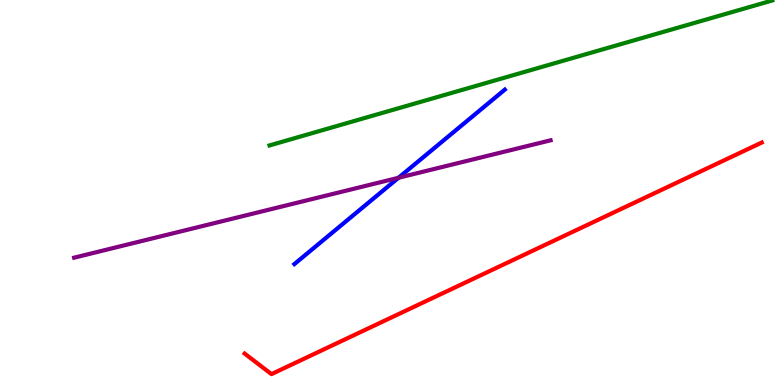[{'lines': ['blue', 'red'], 'intersections': []}, {'lines': ['green', 'red'], 'intersections': []}, {'lines': ['purple', 'red'], 'intersections': []}, {'lines': ['blue', 'green'], 'intersections': []}, {'lines': ['blue', 'purple'], 'intersections': [{'x': 5.14, 'y': 5.38}]}, {'lines': ['green', 'purple'], 'intersections': []}]